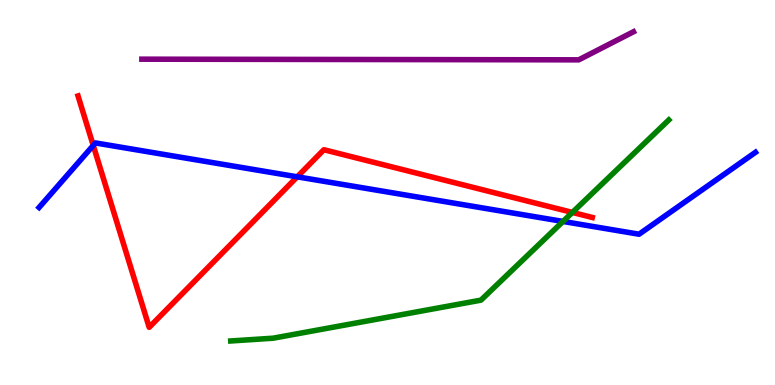[{'lines': ['blue', 'red'], 'intersections': [{'x': 1.2, 'y': 6.22}, {'x': 3.84, 'y': 5.41}]}, {'lines': ['green', 'red'], 'intersections': [{'x': 7.39, 'y': 4.48}]}, {'lines': ['purple', 'red'], 'intersections': []}, {'lines': ['blue', 'green'], 'intersections': [{'x': 7.26, 'y': 4.25}]}, {'lines': ['blue', 'purple'], 'intersections': []}, {'lines': ['green', 'purple'], 'intersections': []}]